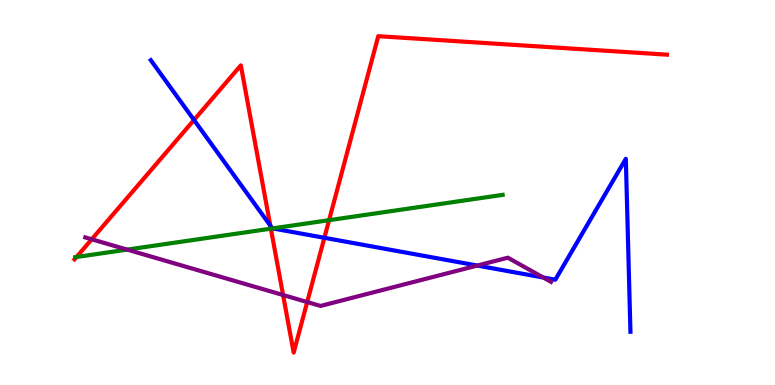[{'lines': ['blue', 'red'], 'intersections': [{'x': 2.5, 'y': 6.88}, {'x': 3.49, 'y': 4.14}, {'x': 4.19, 'y': 3.82}]}, {'lines': ['green', 'red'], 'intersections': [{'x': 0.988, 'y': 3.33}, {'x': 3.5, 'y': 4.06}, {'x': 4.25, 'y': 4.28}]}, {'lines': ['purple', 'red'], 'intersections': [{'x': 1.18, 'y': 3.78}, {'x': 3.65, 'y': 2.34}, {'x': 3.96, 'y': 2.15}]}, {'lines': ['blue', 'green'], 'intersections': [{'x': 3.52, 'y': 4.07}]}, {'lines': ['blue', 'purple'], 'intersections': [{'x': 6.16, 'y': 3.1}, {'x': 7.01, 'y': 2.79}]}, {'lines': ['green', 'purple'], 'intersections': [{'x': 1.64, 'y': 3.52}]}]